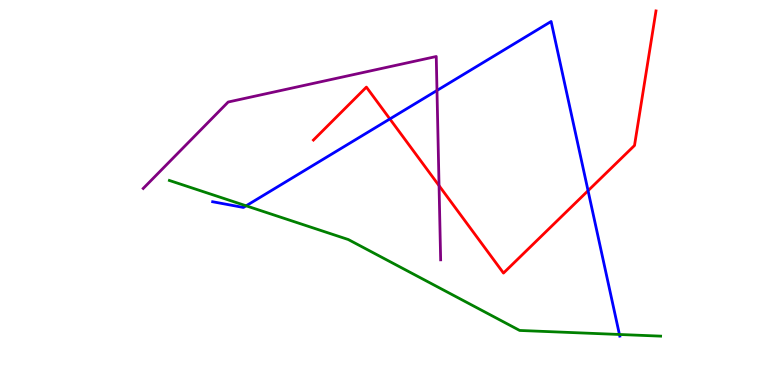[{'lines': ['blue', 'red'], 'intersections': [{'x': 5.03, 'y': 6.91}, {'x': 7.59, 'y': 5.05}]}, {'lines': ['green', 'red'], 'intersections': []}, {'lines': ['purple', 'red'], 'intersections': [{'x': 5.67, 'y': 5.18}]}, {'lines': ['blue', 'green'], 'intersections': [{'x': 3.18, 'y': 4.65}, {'x': 7.99, 'y': 1.31}]}, {'lines': ['blue', 'purple'], 'intersections': [{'x': 5.64, 'y': 7.65}]}, {'lines': ['green', 'purple'], 'intersections': []}]